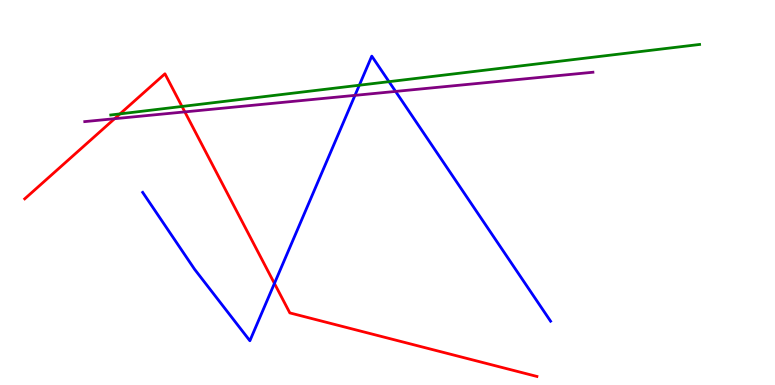[{'lines': ['blue', 'red'], 'intersections': [{'x': 3.54, 'y': 2.64}]}, {'lines': ['green', 'red'], 'intersections': [{'x': 1.55, 'y': 7.04}, {'x': 2.35, 'y': 7.23}]}, {'lines': ['purple', 'red'], 'intersections': [{'x': 1.48, 'y': 6.92}, {'x': 2.38, 'y': 7.09}]}, {'lines': ['blue', 'green'], 'intersections': [{'x': 4.64, 'y': 7.79}, {'x': 5.02, 'y': 7.88}]}, {'lines': ['blue', 'purple'], 'intersections': [{'x': 4.58, 'y': 7.52}, {'x': 5.1, 'y': 7.63}]}, {'lines': ['green', 'purple'], 'intersections': []}]